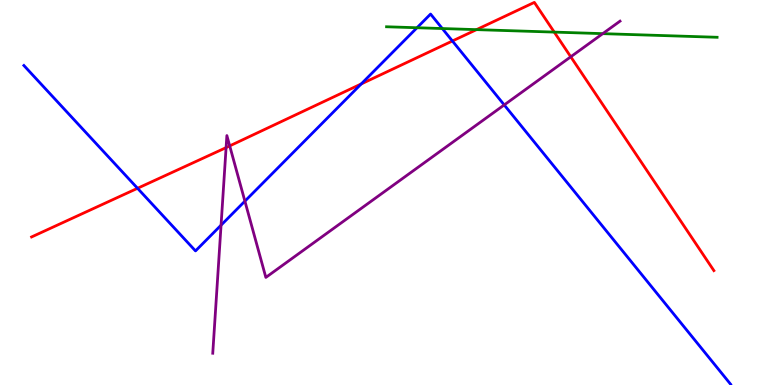[{'lines': ['blue', 'red'], 'intersections': [{'x': 1.77, 'y': 5.11}, {'x': 4.66, 'y': 7.82}, {'x': 5.84, 'y': 8.94}]}, {'lines': ['green', 'red'], 'intersections': [{'x': 6.15, 'y': 9.23}, {'x': 7.15, 'y': 9.17}]}, {'lines': ['purple', 'red'], 'intersections': [{'x': 2.92, 'y': 6.17}, {'x': 2.96, 'y': 6.21}, {'x': 7.36, 'y': 8.52}]}, {'lines': ['blue', 'green'], 'intersections': [{'x': 5.38, 'y': 9.28}, {'x': 5.71, 'y': 9.26}]}, {'lines': ['blue', 'purple'], 'intersections': [{'x': 2.85, 'y': 4.15}, {'x': 3.16, 'y': 4.78}, {'x': 6.51, 'y': 7.27}]}, {'lines': ['green', 'purple'], 'intersections': [{'x': 7.78, 'y': 9.13}]}]